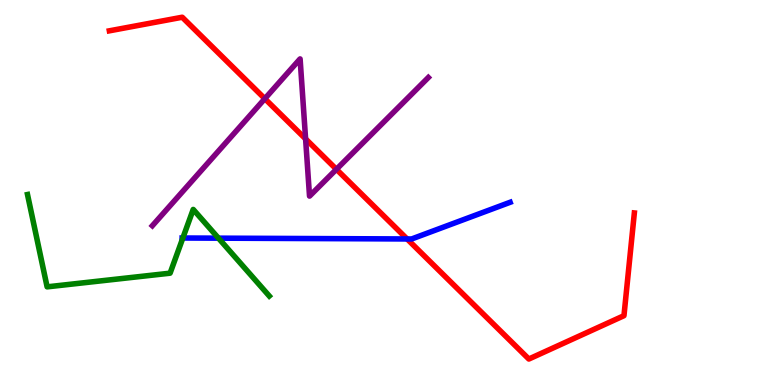[{'lines': ['blue', 'red'], 'intersections': [{'x': 5.25, 'y': 3.79}]}, {'lines': ['green', 'red'], 'intersections': []}, {'lines': ['purple', 'red'], 'intersections': [{'x': 3.42, 'y': 7.44}, {'x': 3.94, 'y': 6.39}, {'x': 4.34, 'y': 5.6}]}, {'lines': ['blue', 'green'], 'intersections': [{'x': 2.36, 'y': 3.82}, {'x': 2.82, 'y': 3.81}]}, {'lines': ['blue', 'purple'], 'intersections': []}, {'lines': ['green', 'purple'], 'intersections': []}]